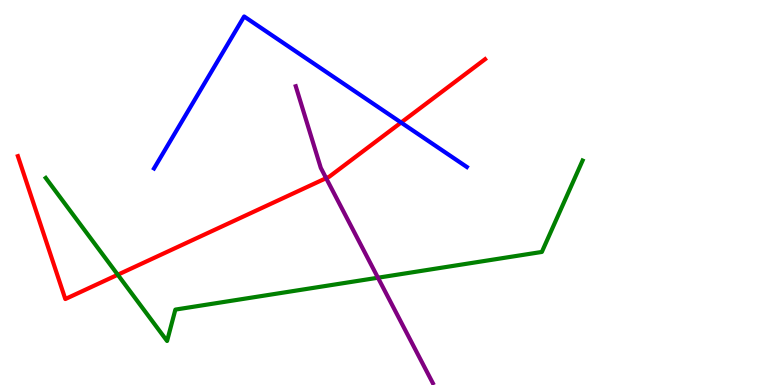[{'lines': ['blue', 'red'], 'intersections': [{'x': 5.18, 'y': 6.82}]}, {'lines': ['green', 'red'], 'intersections': [{'x': 1.52, 'y': 2.86}]}, {'lines': ['purple', 'red'], 'intersections': [{'x': 4.21, 'y': 5.37}]}, {'lines': ['blue', 'green'], 'intersections': []}, {'lines': ['blue', 'purple'], 'intersections': []}, {'lines': ['green', 'purple'], 'intersections': [{'x': 4.88, 'y': 2.79}]}]